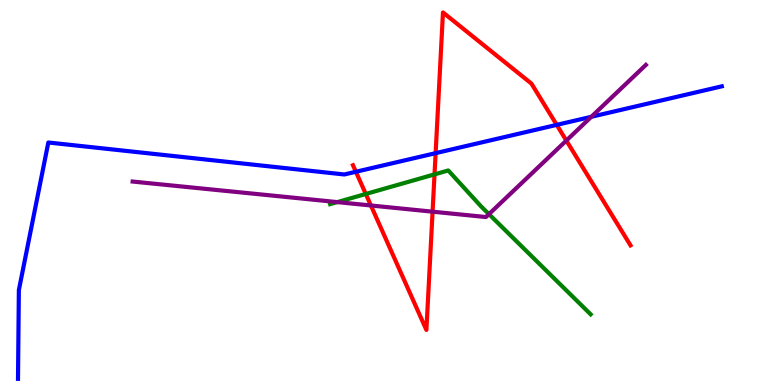[{'lines': ['blue', 'red'], 'intersections': [{'x': 4.59, 'y': 5.54}, {'x': 5.62, 'y': 6.02}, {'x': 7.18, 'y': 6.76}]}, {'lines': ['green', 'red'], 'intersections': [{'x': 4.72, 'y': 4.96}, {'x': 5.61, 'y': 5.47}]}, {'lines': ['purple', 'red'], 'intersections': [{'x': 4.79, 'y': 4.66}, {'x': 5.58, 'y': 4.5}, {'x': 7.31, 'y': 6.35}]}, {'lines': ['blue', 'green'], 'intersections': []}, {'lines': ['blue', 'purple'], 'intersections': [{'x': 7.63, 'y': 6.97}]}, {'lines': ['green', 'purple'], 'intersections': [{'x': 4.35, 'y': 4.75}, {'x': 6.31, 'y': 4.44}]}]